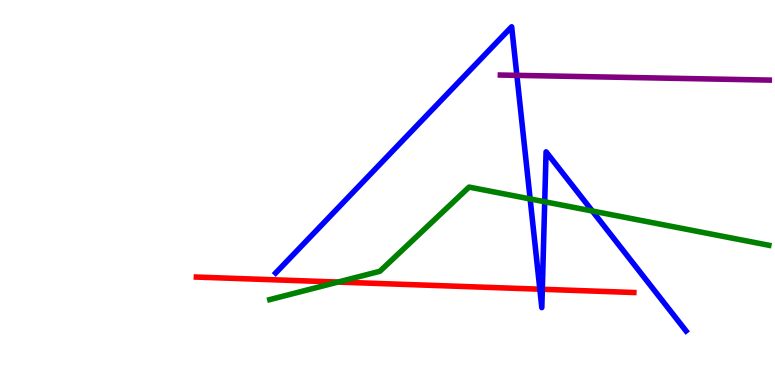[{'lines': ['blue', 'red'], 'intersections': [{'x': 6.97, 'y': 2.49}, {'x': 7.0, 'y': 2.49}]}, {'lines': ['green', 'red'], 'intersections': [{'x': 4.36, 'y': 2.67}]}, {'lines': ['purple', 'red'], 'intersections': []}, {'lines': ['blue', 'green'], 'intersections': [{'x': 6.84, 'y': 4.83}, {'x': 7.03, 'y': 4.76}, {'x': 7.64, 'y': 4.52}]}, {'lines': ['blue', 'purple'], 'intersections': [{'x': 6.67, 'y': 8.04}]}, {'lines': ['green', 'purple'], 'intersections': []}]